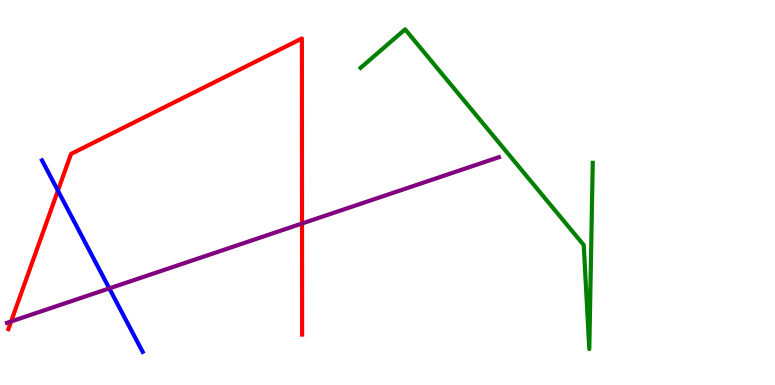[{'lines': ['blue', 'red'], 'intersections': [{'x': 0.747, 'y': 5.05}]}, {'lines': ['green', 'red'], 'intersections': []}, {'lines': ['purple', 'red'], 'intersections': [{'x': 0.143, 'y': 1.65}, {'x': 3.9, 'y': 4.19}]}, {'lines': ['blue', 'green'], 'intersections': []}, {'lines': ['blue', 'purple'], 'intersections': [{'x': 1.41, 'y': 2.51}]}, {'lines': ['green', 'purple'], 'intersections': []}]